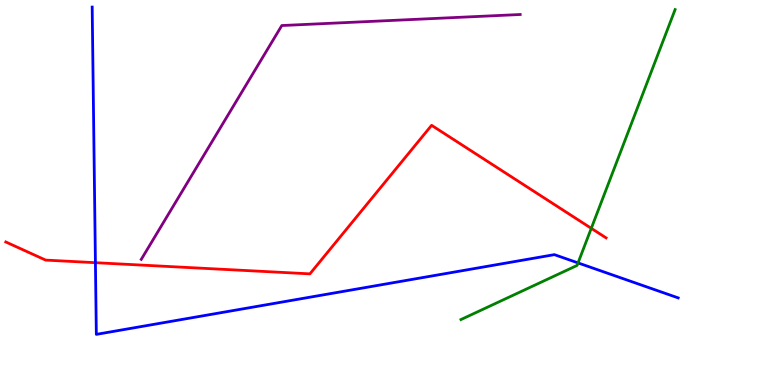[{'lines': ['blue', 'red'], 'intersections': [{'x': 1.23, 'y': 3.18}]}, {'lines': ['green', 'red'], 'intersections': [{'x': 7.63, 'y': 4.07}]}, {'lines': ['purple', 'red'], 'intersections': []}, {'lines': ['blue', 'green'], 'intersections': [{'x': 7.46, 'y': 3.17}]}, {'lines': ['blue', 'purple'], 'intersections': []}, {'lines': ['green', 'purple'], 'intersections': []}]